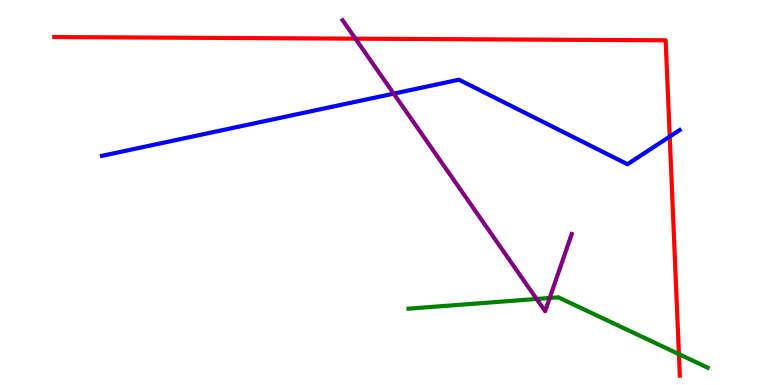[{'lines': ['blue', 'red'], 'intersections': [{'x': 8.64, 'y': 6.45}]}, {'lines': ['green', 'red'], 'intersections': [{'x': 8.76, 'y': 0.802}]}, {'lines': ['purple', 'red'], 'intersections': [{'x': 4.59, 'y': 9.0}]}, {'lines': ['blue', 'green'], 'intersections': []}, {'lines': ['blue', 'purple'], 'intersections': [{'x': 5.08, 'y': 7.57}]}, {'lines': ['green', 'purple'], 'intersections': [{'x': 6.92, 'y': 2.23}, {'x': 7.09, 'y': 2.26}]}]